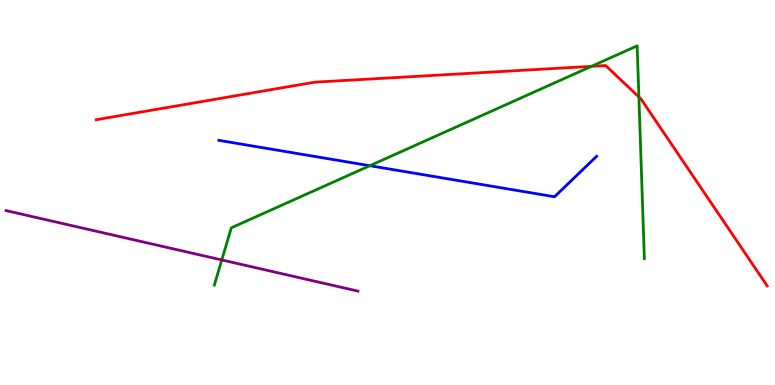[{'lines': ['blue', 'red'], 'intersections': []}, {'lines': ['green', 'red'], 'intersections': [{'x': 7.63, 'y': 8.28}, {'x': 8.24, 'y': 7.48}]}, {'lines': ['purple', 'red'], 'intersections': []}, {'lines': ['blue', 'green'], 'intersections': [{'x': 4.77, 'y': 5.7}]}, {'lines': ['blue', 'purple'], 'intersections': []}, {'lines': ['green', 'purple'], 'intersections': [{'x': 2.86, 'y': 3.25}]}]